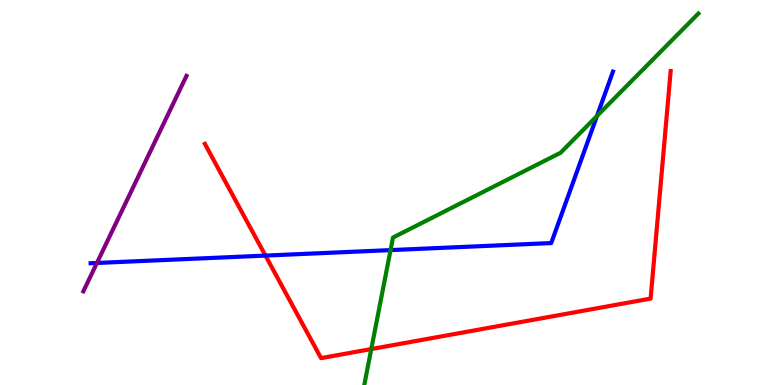[{'lines': ['blue', 'red'], 'intersections': [{'x': 3.43, 'y': 3.36}]}, {'lines': ['green', 'red'], 'intersections': [{'x': 4.79, 'y': 0.934}]}, {'lines': ['purple', 'red'], 'intersections': []}, {'lines': ['blue', 'green'], 'intersections': [{'x': 5.04, 'y': 3.5}, {'x': 7.7, 'y': 6.99}]}, {'lines': ['blue', 'purple'], 'intersections': [{'x': 1.25, 'y': 3.17}]}, {'lines': ['green', 'purple'], 'intersections': []}]